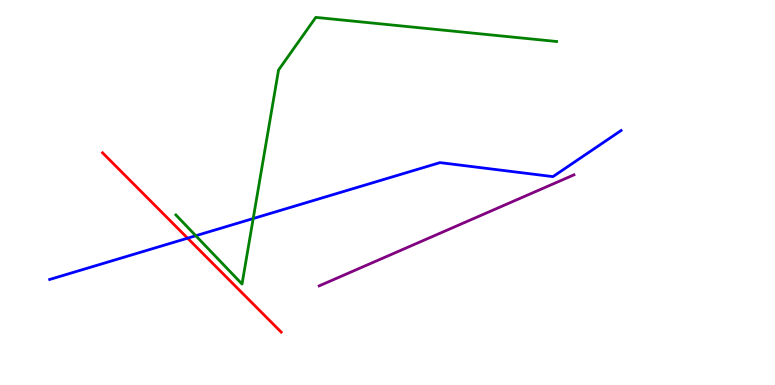[{'lines': ['blue', 'red'], 'intersections': [{'x': 2.42, 'y': 3.81}]}, {'lines': ['green', 'red'], 'intersections': []}, {'lines': ['purple', 'red'], 'intersections': []}, {'lines': ['blue', 'green'], 'intersections': [{'x': 2.53, 'y': 3.88}, {'x': 3.27, 'y': 4.32}]}, {'lines': ['blue', 'purple'], 'intersections': []}, {'lines': ['green', 'purple'], 'intersections': []}]